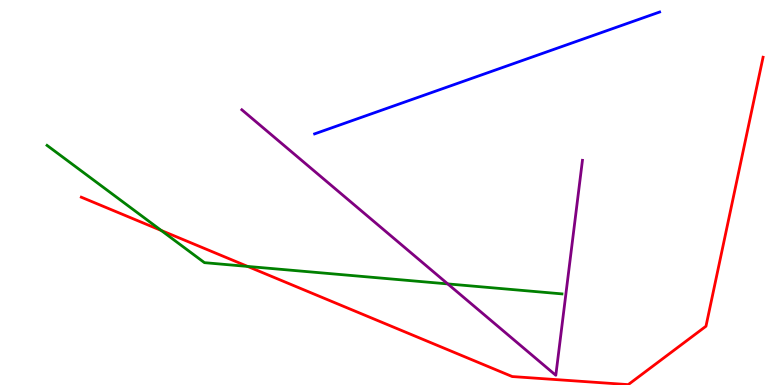[{'lines': ['blue', 'red'], 'intersections': []}, {'lines': ['green', 'red'], 'intersections': [{'x': 2.08, 'y': 4.01}, {'x': 3.2, 'y': 3.08}]}, {'lines': ['purple', 'red'], 'intersections': []}, {'lines': ['blue', 'green'], 'intersections': []}, {'lines': ['blue', 'purple'], 'intersections': []}, {'lines': ['green', 'purple'], 'intersections': [{'x': 5.78, 'y': 2.63}]}]